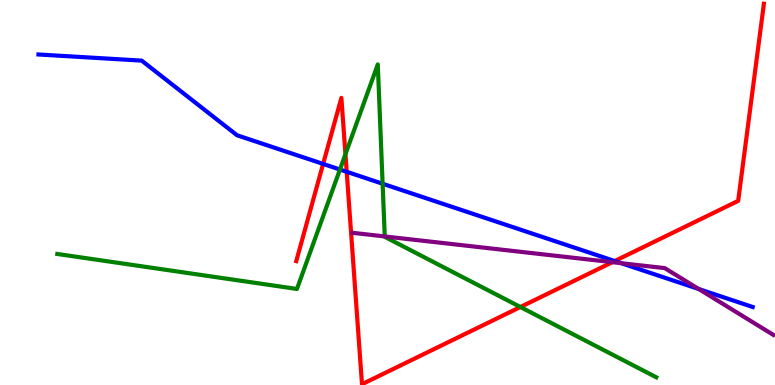[{'lines': ['blue', 'red'], 'intersections': [{'x': 4.17, 'y': 5.74}, {'x': 4.47, 'y': 5.54}, {'x': 7.93, 'y': 3.22}]}, {'lines': ['green', 'red'], 'intersections': [{'x': 4.46, 'y': 5.99}, {'x': 6.71, 'y': 2.03}]}, {'lines': ['purple', 'red'], 'intersections': [{'x': 7.9, 'y': 3.19}]}, {'lines': ['blue', 'green'], 'intersections': [{'x': 4.39, 'y': 5.6}, {'x': 4.94, 'y': 5.23}]}, {'lines': ['blue', 'purple'], 'intersections': [{'x': 8.01, 'y': 3.16}, {'x': 9.02, 'y': 2.49}]}, {'lines': ['green', 'purple'], 'intersections': [{'x': 4.96, 'y': 3.86}]}]